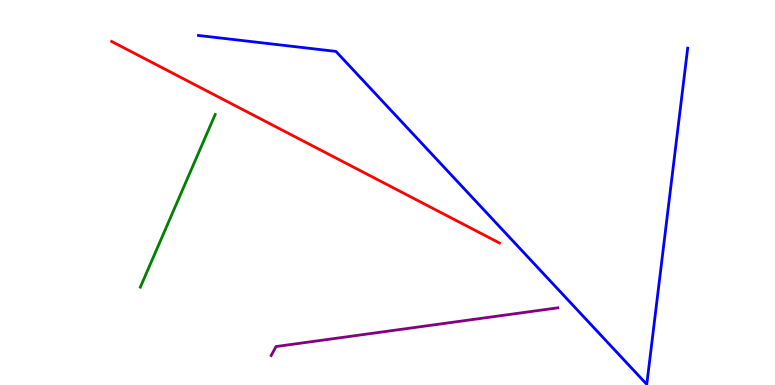[{'lines': ['blue', 'red'], 'intersections': []}, {'lines': ['green', 'red'], 'intersections': []}, {'lines': ['purple', 'red'], 'intersections': []}, {'lines': ['blue', 'green'], 'intersections': []}, {'lines': ['blue', 'purple'], 'intersections': []}, {'lines': ['green', 'purple'], 'intersections': []}]